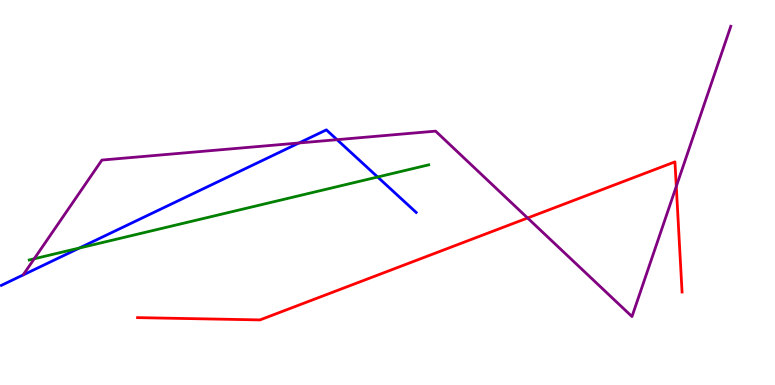[{'lines': ['blue', 'red'], 'intersections': []}, {'lines': ['green', 'red'], 'intersections': []}, {'lines': ['purple', 'red'], 'intersections': [{'x': 6.81, 'y': 4.34}, {'x': 8.73, 'y': 5.16}]}, {'lines': ['blue', 'green'], 'intersections': [{'x': 1.02, 'y': 3.56}, {'x': 4.87, 'y': 5.4}]}, {'lines': ['blue', 'purple'], 'intersections': [{'x': 3.86, 'y': 6.29}, {'x': 4.35, 'y': 6.37}]}, {'lines': ['green', 'purple'], 'intersections': [{'x': 0.441, 'y': 3.28}]}]